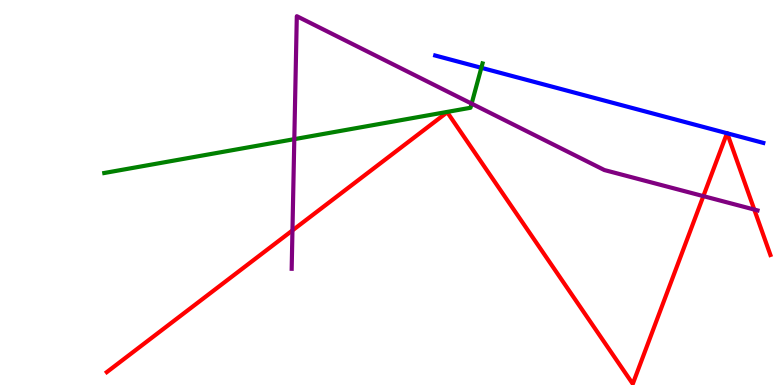[{'lines': ['blue', 'red'], 'intersections': [{'x': 9.38, 'y': 6.54}, {'x': 9.38, 'y': 6.54}]}, {'lines': ['green', 'red'], 'intersections': []}, {'lines': ['purple', 'red'], 'intersections': [{'x': 3.77, 'y': 4.02}, {'x': 9.08, 'y': 4.91}, {'x': 9.73, 'y': 4.56}]}, {'lines': ['blue', 'green'], 'intersections': [{'x': 6.21, 'y': 8.24}]}, {'lines': ['blue', 'purple'], 'intersections': []}, {'lines': ['green', 'purple'], 'intersections': [{'x': 3.8, 'y': 6.39}, {'x': 6.09, 'y': 7.31}]}]